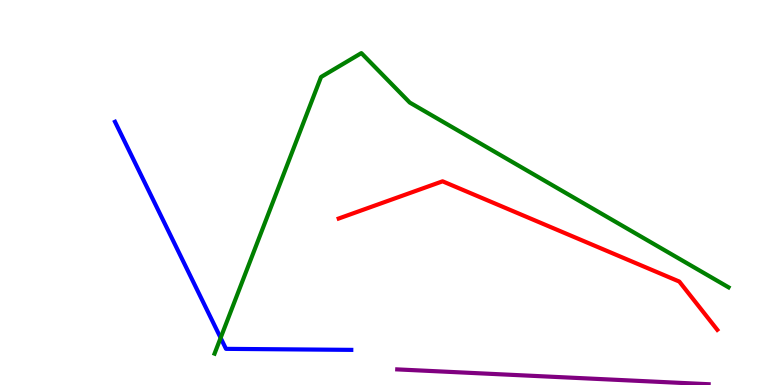[{'lines': ['blue', 'red'], 'intersections': []}, {'lines': ['green', 'red'], 'intersections': []}, {'lines': ['purple', 'red'], 'intersections': []}, {'lines': ['blue', 'green'], 'intersections': [{'x': 2.85, 'y': 1.22}]}, {'lines': ['blue', 'purple'], 'intersections': []}, {'lines': ['green', 'purple'], 'intersections': []}]